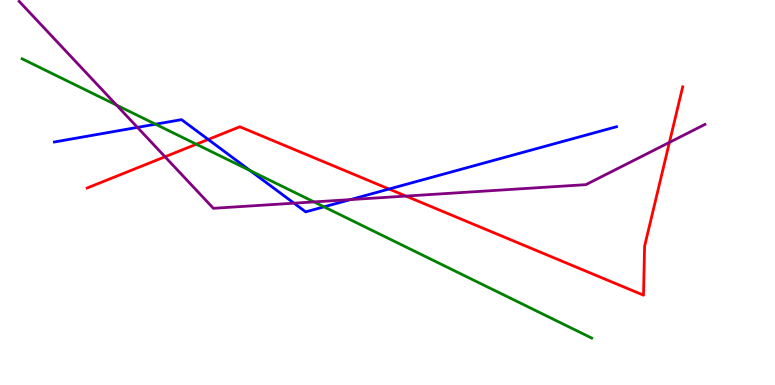[{'lines': ['blue', 'red'], 'intersections': [{'x': 2.69, 'y': 6.38}, {'x': 5.02, 'y': 5.09}]}, {'lines': ['green', 'red'], 'intersections': [{'x': 2.53, 'y': 6.25}]}, {'lines': ['purple', 'red'], 'intersections': [{'x': 2.13, 'y': 5.93}, {'x': 5.24, 'y': 4.91}, {'x': 8.64, 'y': 6.3}]}, {'lines': ['blue', 'green'], 'intersections': [{'x': 2.01, 'y': 6.77}, {'x': 3.23, 'y': 5.57}, {'x': 4.18, 'y': 4.63}]}, {'lines': ['blue', 'purple'], 'intersections': [{'x': 1.77, 'y': 6.69}, {'x': 3.79, 'y': 4.72}, {'x': 4.52, 'y': 4.82}]}, {'lines': ['green', 'purple'], 'intersections': [{'x': 1.5, 'y': 7.27}, {'x': 4.05, 'y': 4.76}]}]